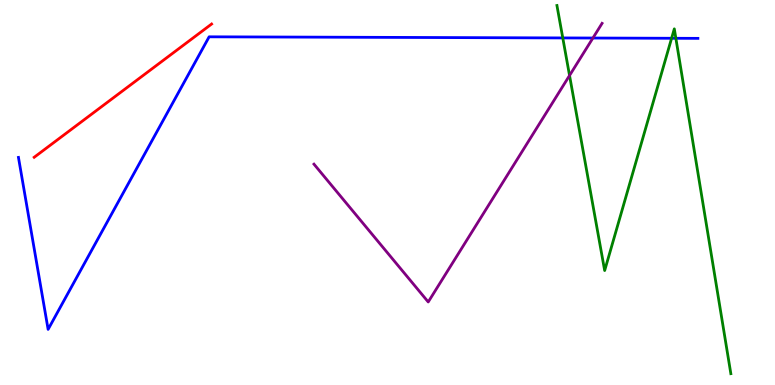[{'lines': ['blue', 'red'], 'intersections': []}, {'lines': ['green', 'red'], 'intersections': []}, {'lines': ['purple', 'red'], 'intersections': []}, {'lines': ['blue', 'green'], 'intersections': [{'x': 7.26, 'y': 9.01}, {'x': 8.67, 'y': 9.01}, {'x': 8.72, 'y': 9.01}]}, {'lines': ['blue', 'purple'], 'intersections': [{'x': 7.65, 'y': 9.01}]}, {'lines': ['green', 'purple'], 'intersections': [{'x': 7.35, 'y': 8.04}]}]